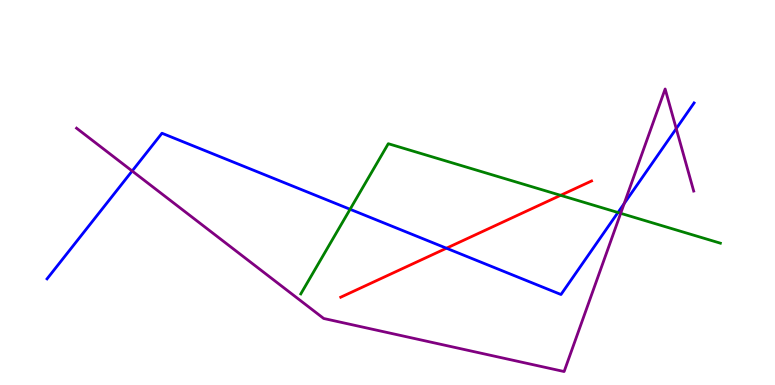[{'lines': ['blue', 'red'], 'intersections': [{'x': 5.76, 'y': 3.55}]}, {'lines': ['green', 'red'], 'intersections': [{'x': 7.23, 'y': 4.93}]}, {'lines': ['purple', 'red'], 'intersections': []}, {'lines': ['blue', 'green'], 'intersections': [{'x': 4.52, 'y': 4.56}, {'x': 7.97, 'y': 4.48}]}, {'lines': ['blue', 'purple'], 'intersections': [{'x': 1.71, 'y': 5.56}, {'x': 8.05, 'y': 4.71}, {'x': 8.73, 'y': 6.66}]}, {'lines': ['green', 'purple'], 'intersections': [{'x': 8.01, 'y': 4.46}]}]